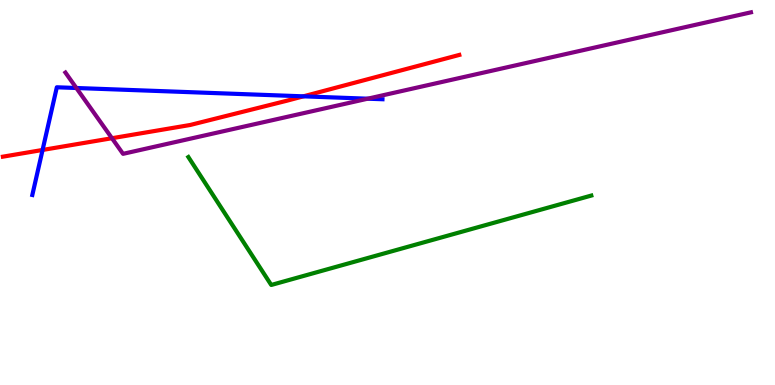[{'lines': ['blue', 'red'], 'intersections': [{'x': 0.549, 'y': 6.11}, {'x': 3.91, 'y': 7.5}]}, {'lines': ['green', 'red'], 'intersections': []}, {'lines': ['purple', 'red'], 'intersections': [{'x': 1.44, 'y': 6.41}]}, {'lines': ['blue', 'green'], 'intersections': []}, {'lines': ['blue', 'purple'], 'intersections': [{'x': 0.985, 'y': 7.71}, {'x': 4.74, 'y': 7.44}]}, {'lines': ['green', 'purple'], 'intersections': []}]